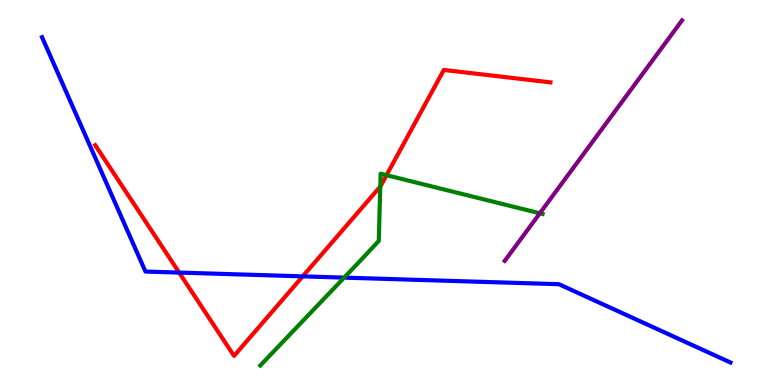[{'lines': ['blue', 'red'], 'intersections': [{'x': 2.31, 'y': 2.92}, {'x': 3.91, 'y': 2.82}]}, {'lines': ['green', 'red'], 'intersections': [{'x': 4.91, 'y': 5.16}, {'x': 4.99, 'y': 5.45}]}, {'lines': ['purple', 'red'], 'intersections': []}, {'lines': ['blue', 'green'], 'intersections': [{'x': 4.44, 'y': 2.79}]}, {'lines': ['blue', 'purple'], 'intersections': []}, {'lines': ['green', 'purple'], 'intersections': [{'x': 6.97, 'y': 4.46}]}]